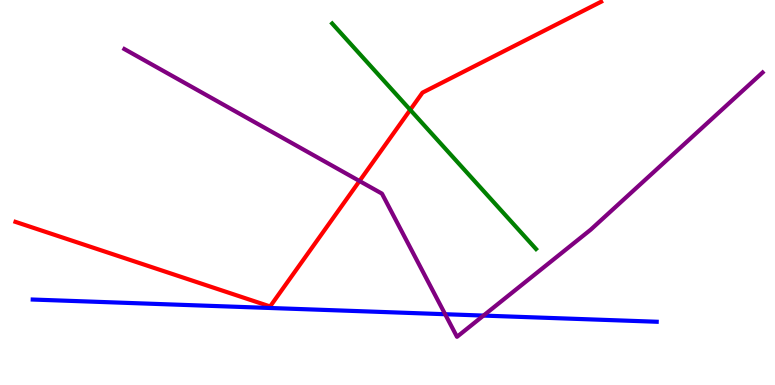[{'lines': ['blue', 'red'], 'intersections': []}, {'lines': ['green', 'red'], 'intersections': [{'x': 5.29, 'y': 7.15}]}, {'lines': ['purple', 'red'], 'intersections': [{'x': 4.64, 'y': 5.3}]}, {'lines': ['blue', 'green'], 'intersections': []}, {'lines': ['blue', 'purple'], 'intersections': [{'x': 5.74, 'y': 1.84}, {'x': 6.24, 'y': 1.8}]}, {'lines': ['green', 'purple'], 'intersections': []}]